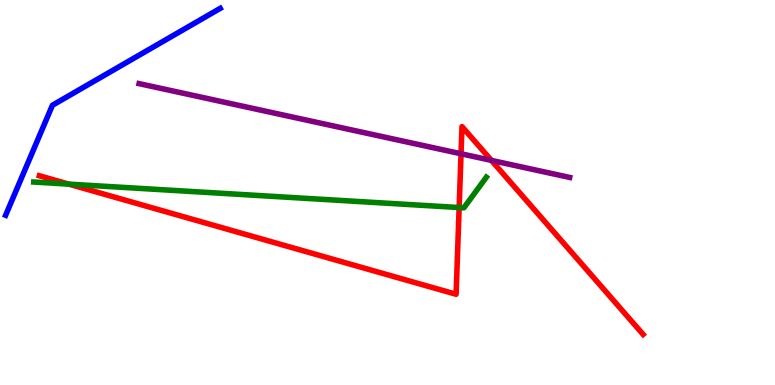[{'lines': ['blue', 'red'], 'intersections': []}, {'lines': ['green', 'red'], 'intersections': [{'x': 0.889, 'y': 5.22}, {'x': 5.92, 'y': 4.61}]}, {'lines': ['purple', 'red'], 'intersections': [{'x': 5.95, 'y': 6.01}, {'x': 6.34, 'y': 5.83}]}, {'lines': ['blue', 'green'], 'intersections': []}, {'lines': ['blue', 'purple'], 'intersections': []}, {'lines': ['green', 'purple'], 'intersections': []}]